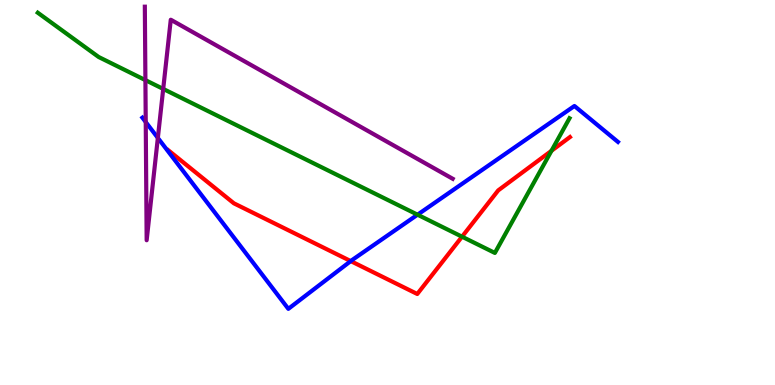[{'lines': ['blue', 'red'], 'intersections': [{'x': 4.53, 'y': 3.22}]}, {'lines': ['green', 'red'], 'intersections': [{'x': 5.96, 'y': 3.85}, {'x': 7.12, 'y': 6.08}]}, {'lines': ['purple', 'red'], 'intersections': []}, {'lines': ['blue', 'green'], 'intersections': [{'x': 5.39, 'y': 4.42}]}, {'lines': ['blue', 'purple'], 'intersections': [{'x': 1.88, 'y': 6.83}, {'x': 2.04, 'y': 6.42}]}, {'lines': ['green', 'purple'], 'intersections': [{'x': 1.88, 'y': 7.92}, {'x': 2.11, 'y': 7.69}]}]